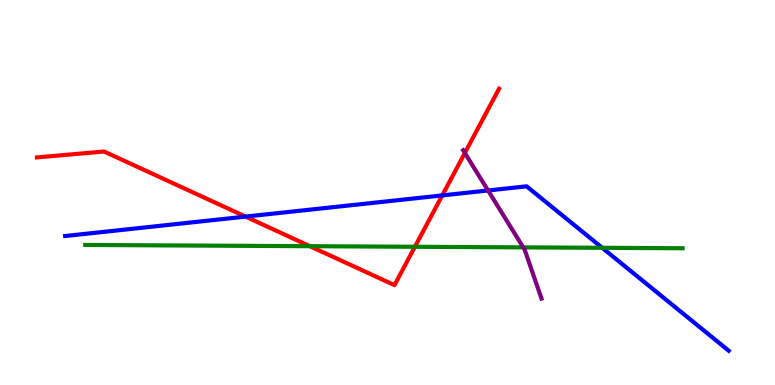[{'lines': ['blue', 'red'], 'intersections': [{'x': 3.17, 'y': 4.37}, {'x': 5.71, 'y': 4.92}]}, {'lines': ['green', 'red'], 'intersections': [{'x': 4.0, 'y': 3.61}, {'x': 5.35, 'y': 3.59}]}, {'lines': ['purple', 'red'], 'intersections': [{'x': 6.0, 'y': 6.03}]}, {'lines': ['blue', 'green'], 'intersections': [{'x': 7.77, 'y': 3.56}]}, {'lines': ['blue', 'purple'], 'intersections': [{'x': 6.3, 'y': 5.05}]}, {'lines': ['green', 'purple'], 'intersections': [{'x': 6.75, 'y': 3.57}]}]